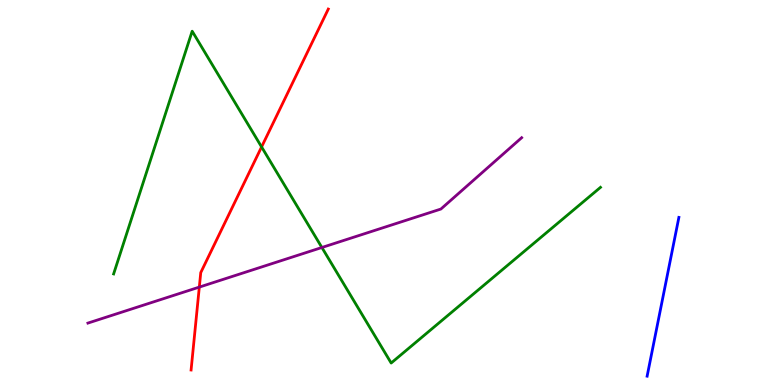[{'lines': ['blue', 'red'], 'intersections': []}, {'lines': ['green', 'red'], 'intersections': [{'x': 3.38, 'y': 6.18}]}, {'lines': ['purple', 'red'], 'intersections': [{'x': 2.57, 'y': 2.54}]}, {'lines': ['blue', 'green'], 'intersections': []}, {'lines': ['blue', 'purple'], 'intersections': []}, {'lines': ['green', 'purple'], 'intersections': [{'x': 4.15, 'y': 3.57}]}]